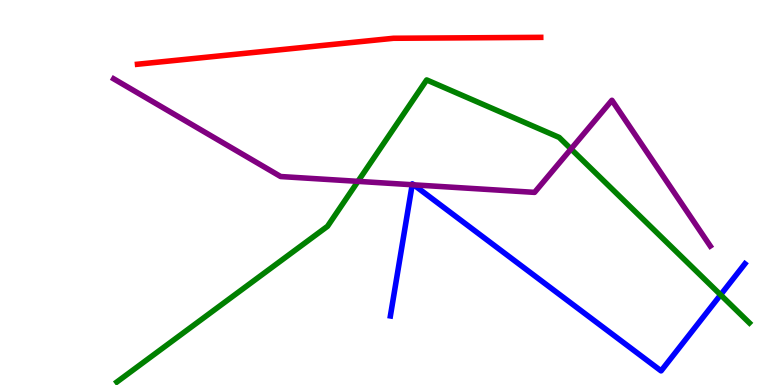[{'lines': ['blue', 'red'], 'intersections': []}, {'lines': ['green', 'red'], 'intersections': []}, {'lines': ['purple', 'red'], 'intersections': []}, {'lines': ['blue', 'green'], 'intersections': [{'x': 9.3, 'y': 2.34}]}, {'lines': ['blue', 'purple'], 'intersections': [{'x': 5.32, 'y': 5.2}, {'x': 5.34, 'y': 5.2}]}, {'lines': ['green', 'purple'], 'intersections': [{'x': 4.62, 'y': 5.29}, {'x': 7.37, 'y': 6.13}]}]